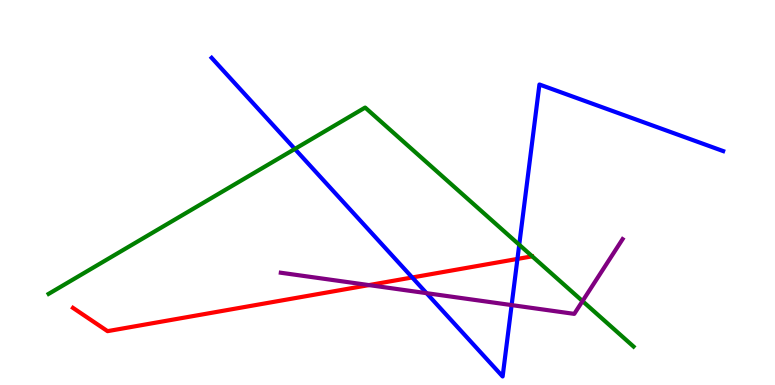[{'lines': ['blue', 'red'], 'intersections': [{'x': 5.32, 'y': 2.79}, {'x': 6.68, 'y': 3.27}]}, {'lines': ['green', 'red'], 'intersections': []}, {'lines': ['purple', 'red'], 'intersections': [{'x': 4.76, 'y': 2.6}]}, {'lines': ['blue', 'green'], 'intersections': [{'x': 3.8, 'y': 6.13}, {'x': 6.7, 'y': 3.64}]}, {'lines': ['blue', 'purple'], 'intersections': [{'x': 5.5, 'y': 2.39}, {'x': 6.6, 'y': 2.08}]}, {'lines': ['green', 'purple'], 'intersections': [{'x': 7.52, 'y': 2.18}]}]